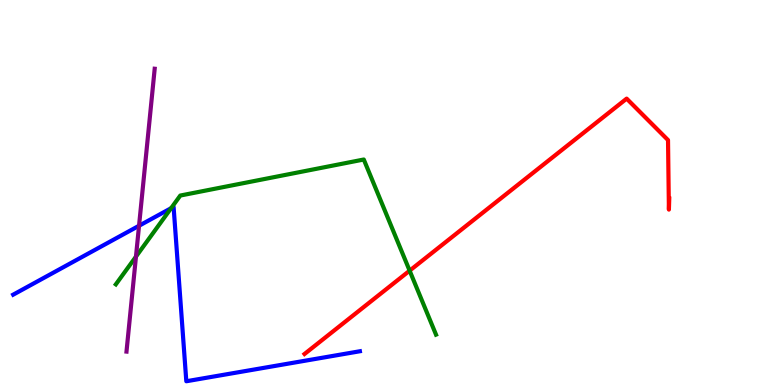[{'lines': ['blue', 'red'], 'intersections': []}, {'lines': ['green', 'red'], 'intersections': [{'x': 5.29, 'y': 2.97}]}, {'lines': ['purple', 'red'], 'intersections': []}, {'lines': ['blue', 'green'], 'intersections': [{'x': 2.21, 'y': 4.59}]}, {'lines': ['blue', 'purple'], 'intersections': [{'x': 1.79, 'y': 4.14}]}, {'lines': ['green', 'purple'], 'intersections': [{'x': 1.75, 'y': 3.33}]}]